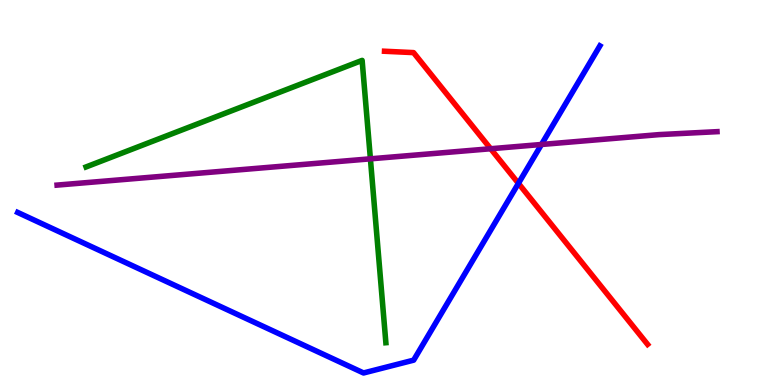[{'lines': ['blue', 'red'], 'intersections': [{'x': 6.69, 'y': 5.24}]}, {'lines': ['green', 'red'], 'intersections': []}, {'lines': ['purple', 'red'], 'intersections': [{'x': 6.33, 'y': 6.14}]}, {'lines': ['blue', 'green'], 'intersections': []}, {'lines': ['blue', 'purple'], 'intersections': [{'x': 6.99, 'y': 6.25}]}, {'lines': ['green', 'purple'], 'intersections': [{'x': 4.78, 'y': 5.87}]}]